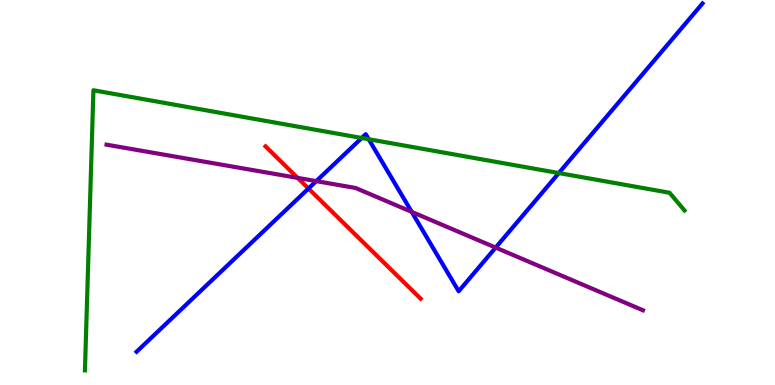[{'lines': ['blue', 'red'], 'intersections': [{'x': 3.98, 'y': 5.1}]}, {'lines': ['green', 'red'], 'intersections': []}, {'lines': ['purple', 'red'], 'intersections': [{'x': 3.84, 'y': 5.38}]}, {'lines': ['blue', 'green'], 'intersections': [{'x': 4.67, 'y': 6.42}, {'x': 4.76, 'y': 6.38}, {'x': 7.21, 'y': 5.51}]}, {'lines': ['blue', 'purple'], 'intersections': [{'x': 4.08, 'y': 5.3}, {'x': 5.31, 'y': 4.5}, {'x': 6.4, 'y': 3.57}]}, {'lines': ['green', 'purple'], 'intersections': []}]